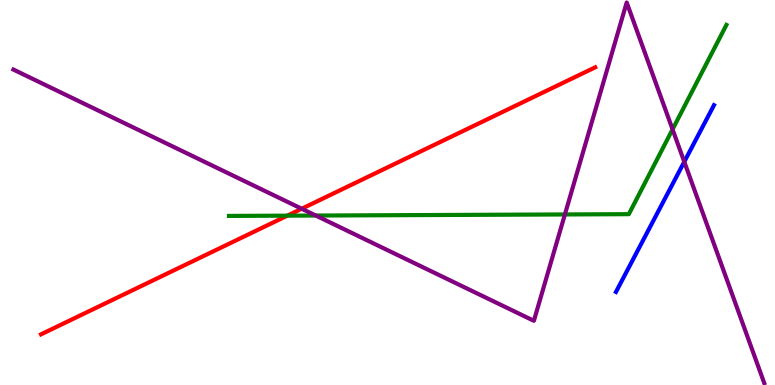[{'lines': ['blue', 'red'], 'intersections': []}, {'lines': ['green', 'red'], 'intersections': [{'x': 3.71, 'y': 4.4}]}, {'lines': ['purple', 'red'], 'intersections': [{'x': 3.89, 'y': 4.58}]}, {'lines': ['blue', 'green'], 'intersections': []}, {'lines': ['blue', 'purple'], 'intersections': [{'x': 8.83, 'y': 5.8}]}, {'lines': ['green', 'purple'], 'intersections': [{'x': 4.07, 'y': 4.4}, {'x': 7.29, 'y': 4.43}, {'x': 8.68, 'y': 6.64}]}]